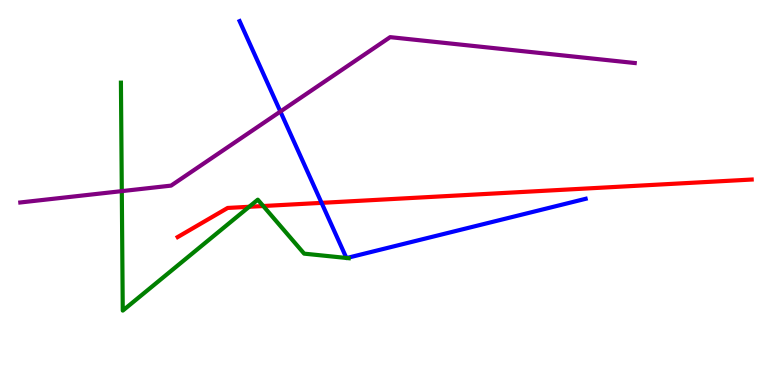[{'lines': ['blue', 'red'], 'intersections': [{'x': 4.15, 'y': 4.73}]}, {'lines': ['green', 'red'], 'intersections': [{'x': 3.21, 'y': 4.63}, {'x': 3.4, 'y': 4.65}]}, {'lines': ['purple', 'red'], 'intersections': []}, {'lines': ['blue', 'green'], 'intersections': [{'x': 4.47, 'y': 3.3}, {'x': 4.47, 'y': 3.3}]}, {'lines': ['blue', 'purple'], 'intersections': [{'x': 3.62, 'y': 7.1}]}, {'lines': ['green', 'purple'], 'intersections': [{'x': 1.57, 'y': 5.04}]}]